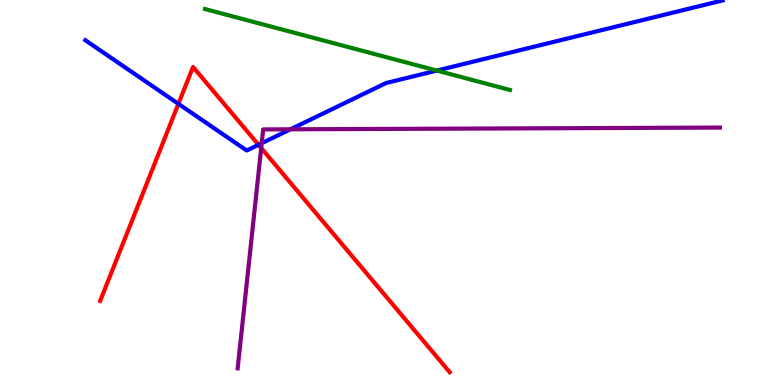[{'lines': ['blue', 'red'], 'intersections': [{'x': 2.3, 'y': 7.3}, {'x': 3.34, 'y': 6.24}]}, {'lines': ['green', 'red'], 'intersections': []}, {'lines': ['purple', 'red'], 'intersections': [{'x': 3.37, 'y': 6.16}]}, {'lines': ['blue', 'green'], 'intersections': [{'x': 5.64, 'y': 8.17}]}, {'lines': ['blue', 'purple'], 'intersections': [{'x': 3.38, 'y': 6.28}, {'x': 3.75, 'y': 6.64}]}, {'lines': ['green', 'purple'], 'intersections': []}]